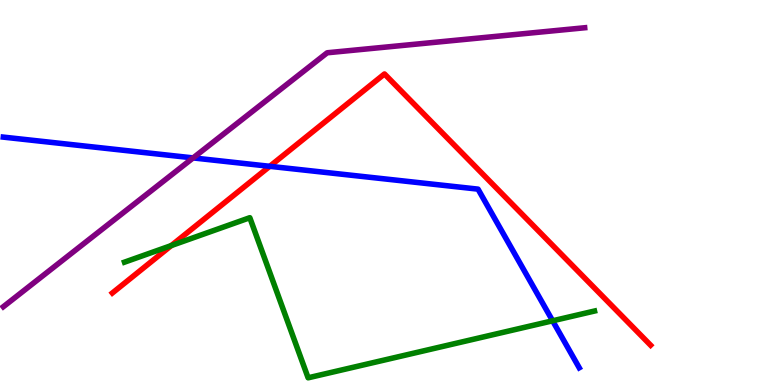[{'lines': ['blue', 'red'], 'intersections': [{'x': 3.48, 'y': 5.68}]}, {'lines': ['green', 'red'], 'intersections': [{'x': 2.21, 'y': 3.62}]}, {'lines': ['purple', 'red'], 'intersections': []}, {'lines': ['blue', 'green'], 'intersections': [{'x': 7.13, 'y': 1.67}]}, {'lines': ['blue', 'purple'], 'intersections': [{'x': 2.49, 'y': 5.9}]}, {'lines': ['green', 'purple'], 'intersections': []}]